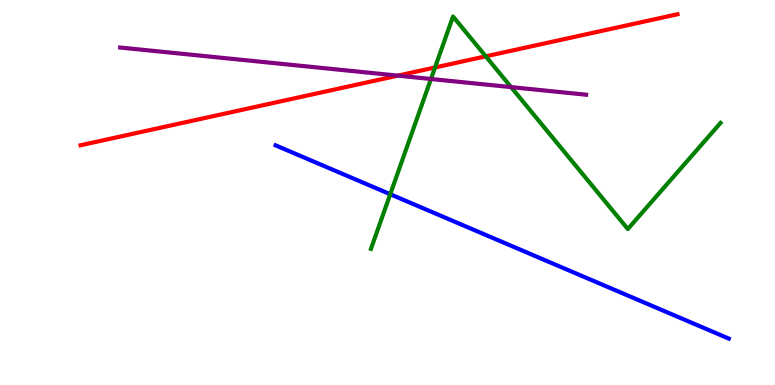[{'lines': ['blue', 'red'], 'intersections': []}, {'lines': ['green', 'red'], 'intersections': [{'x': 5.61, 'y': 8.25}, {'x': 6.27, 'y': 8.54}]}, {'lines': ['purple', 'red'], 'intersections': [{'x': 5.13, 'y': 8.04}]}, {'lines': ['blue', 'green'], 'intersections': [{'x': 5.04, 'y': 4.95}]}, {'lines': ['blue', 'purple'], 'intersections': []}, {'lines': ['green', 'purple'], 'intersections': [{'x': 5.56, 'y': 7.95}, {'x': 6.59, 'y': 7.74}]}]